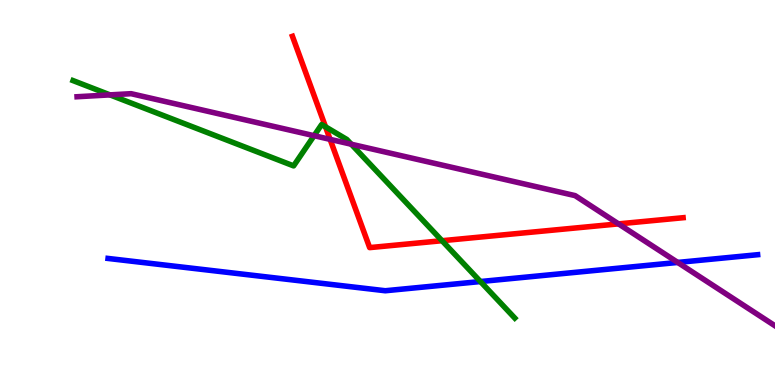[{'lines': ['blue', 'red'], 'intersections': []}, {'lines': ['green', 'red'], 'intersections': [{'x': 4.2, 'y': 6.71}, {'x': 5.7, 'y': 3.75}]}, {'lines': ['purple', 'red'], 'intersections': [{'x': 4.26, 'y': 6.38}, {'x': 7.98, 'y': 4.18}]}, {'lines': ['blue', 'green'], 'intersections': [{'x': 6.2, 'y': 2.69}]}, {'lines': ['blue', 'purple'], 'intersections': [{'x': 8.74, 'y': 3.18}]}, {'lines': ['green', 'purple'], 'intersections': [{'x': 1.42, 'y': 7.54}, {'x': 4.05, 'y': 6.48}, {'x': 4.53, 'y': 6.25}]}]